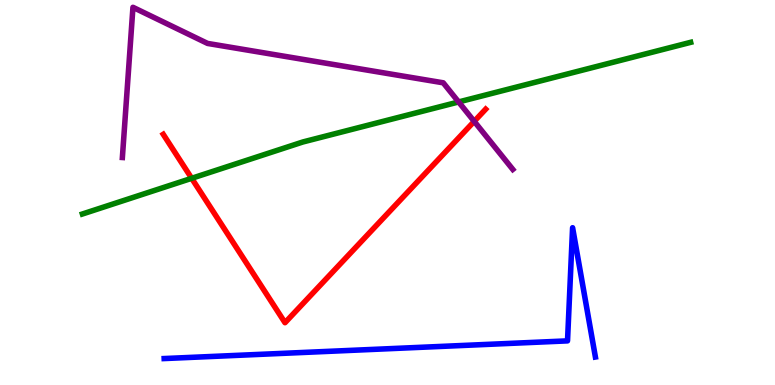[{'lines': ['blue', 'red'], 'intersections': []}, {'lines': ['green', 'red'], 'intersections': [{'x': 2.47, 'y': 5.37}]}, {'lines': ['purple', 'red'], 'intersections': [{'x': 6.12, 'y': 6.85}]}, {'lines': ['blue', 'green'], 'intersections': []}, {'lines': ['blue', 'purple'], 'intersections': []}, {'lines': ['green', 'purple'], 'intersections': [{'x': 5.92, 'y': 7.35}]}]